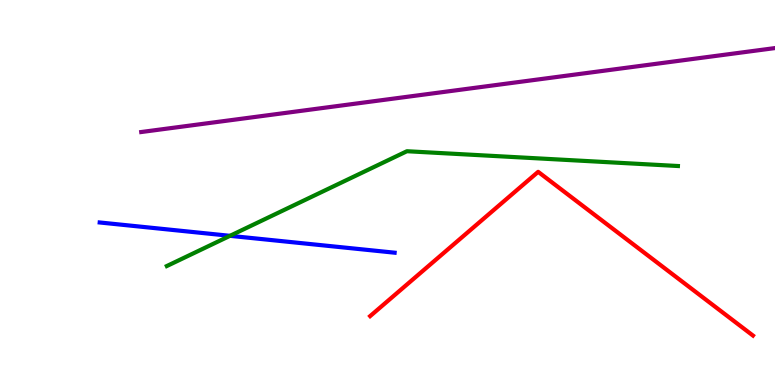[{'lines': ['blue', 'red'], 'intersections': []}, {'lines': ['green', 'red'], 'intersections': []}, {'lines': ['purple', 'red'], 'intersections': []}, {'lines': ['blue', 'green'], 'intersections': [{'x': 2.97, 'y': 3.87}]}, {'lines': ['blue', 'purple'], 'intersections': []}, {'lines': ['green', 'purple'], 'intersections': []}]